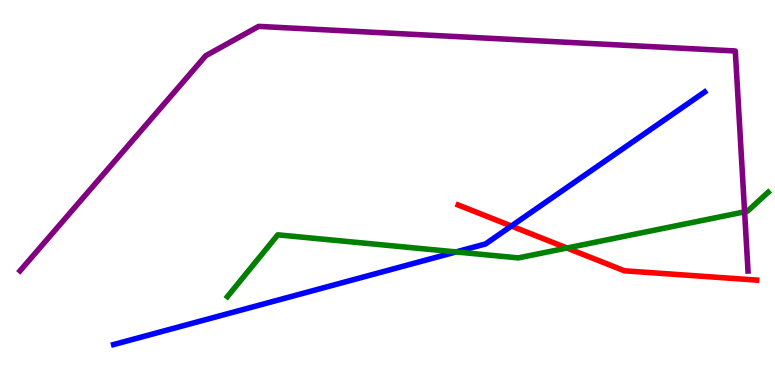[{'lines': ['blue', 'red'], 'intersections': [{'x': 6.6, 'y': 4.13}]}, {'lines': ['green', 'red'], 'intersections': [{'x': 7.31, 'y': 3.56}]}, {'lines': ['purple', 'red'], 'intersections': []}, {'lines': ['blue', 'green'], 'intersections': [{'x': 5.88, 'y': 3.46}]}, {'lines': ['blue', 'purple'], 'intersections': []}, {'lines': ['green', 'purple'], 'intersections': [{'x': 9.61, 'y': 4.5}]}]